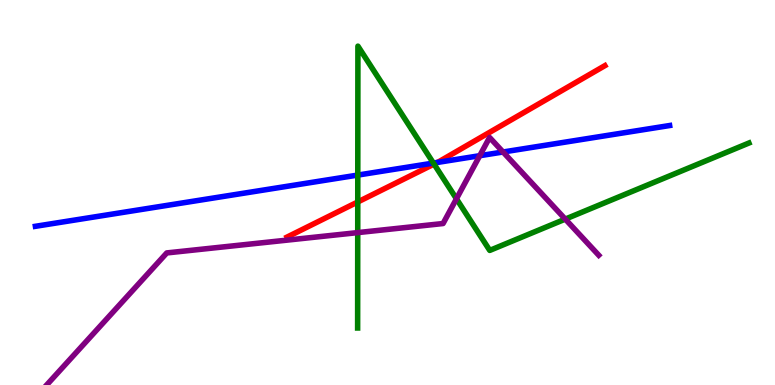[{'lines': ['blue', 'red'], 'intersections': [{'x': 5.64, 'y': 5.78}]}, {'lines': ['green', 'red'], 'intersections': [{'x': 4.62, 'y': 4.75}, {'x': 5.6, 'y': 5.74}]}, {'lines': ['purple', 'red'], 'intersections': []}, {'lines': ['blue', 'green'], 'intersections': [{'x': 4.62, 'y': 5.45}, {'x': 5.59, 'y': 5.76}]}, {'lines': ['blue', 'purple'], 'intersections': [{'x': 6.19, 'y': 5.96}, {'x': 6.49, 'y': 6.05}]}, {'lines': ['green', 'purple'], 'intersections': [{'x': 4.62, 'y': 3.96}, {'x': 5.89, 'y': 4.84}, {'x': 7.29, 'y': 4.31}]}]